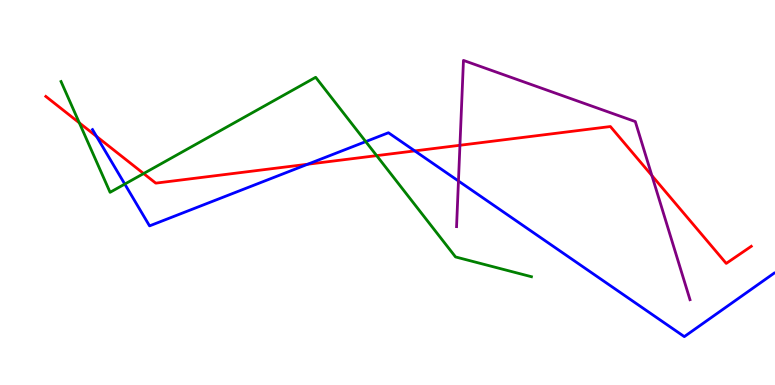[{'lines': ['blue', 'red'], 'intersections': [{'x': 1.25, 'y': 6.46}, {'x': 3.97, 'y': 5.73}, {'x': 5.35, 'y': 6.08}]}, {'lines': ['green', 'red'], 'intersections': [{'x': 1.02, 'y': 6.81}, {'x': 1.85, 'y': 5.49}, {'x': 4.86, 'y': 5.96}]}, {'lines': ['purple', 'red'], 'intersections': [{'x': 5.93, 'y': 6.23}, {'x': 8.41, 'y': 5.44}]}, {'lines': ['blue', 'green'], 'intersections': [{'x': 1.61, 'y': 5.22}, {'x': 4.72, 'y': 6.32}]}, {'lines': ['blue', 'purple'], 'intersections': [{'x': 5.92, 'y': 5.3}]}, {'lines': ['green', 'purple'], 'intersections': []}]